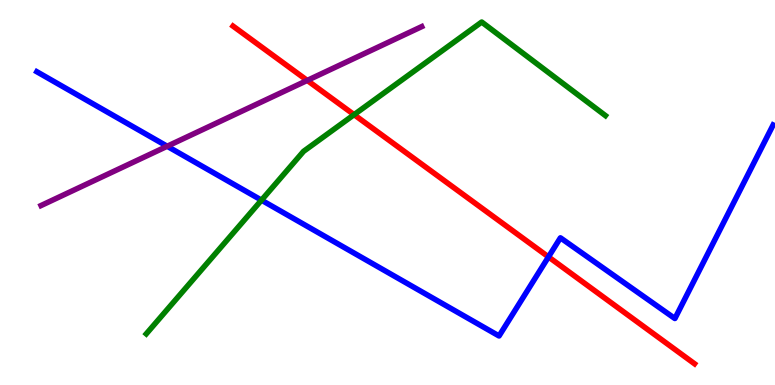[{'lines': ['blue', 'red'], 'intersections': [{'x': 7.08, 'y': 3.33}]}, {'lines': ['green', 'red'], 'intersections': [{'x': 4.57, 'y': 7.02}]}, {'lines': ['purple', 'red'], 'intersections': [{'x': 3.96, 'y': 7.91}]}, {'lines': ['blue', 'green'], 'intersections': [{'x': 3.37, 'y': 4.8}]}, {'lines': ['blue', 'purple'], 'intersections': [{'x': 2.16, 'y': 6.2}]}, {'lines': ['green', 'purple'], 'intersections': []}]